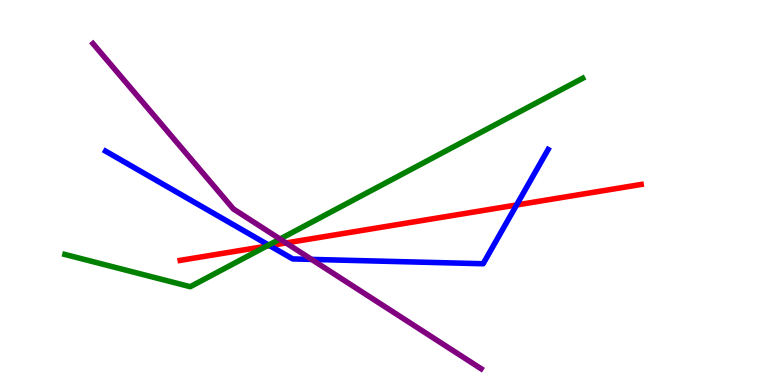[{'lines': ['blue', 'red'], 'intersections': [{'x': 3.48, 'y': 3.62}, {'x': 6.67, 'y': 4.68}]}, {'lines': ['green', 'red'], 'intersections': [{'x': 3.44, 'y': 3.61}]}, {'lines': ['purple', 'red'], 'intersections': [{'x': 3.69, 'y': 3.69}]}, {'lines': ['blue', 'green'], 'intersections': [{'x': 3.47, 'y': 3.63}]}, {'lines': ['blue', 'purple'], 'intersections': [{'x': 4.02, 'y': 3.26}]}, {'lines': ['green', 'purple'], 'intersections': [{'x': 3.61, 'y': 3.79}]}]